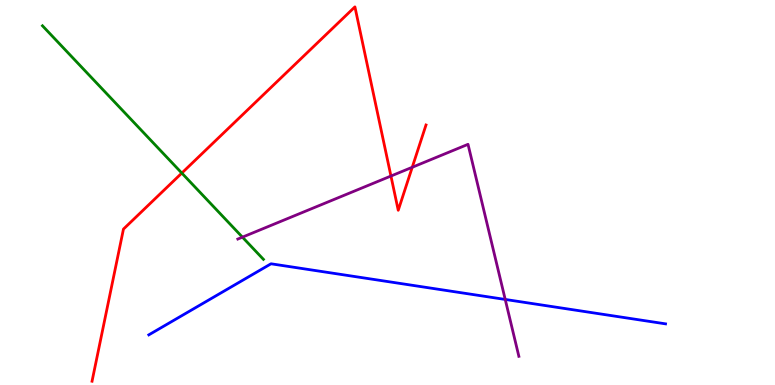[{'lines': ['blue', 'red'], 'intersections': []}, {'lines': ['green', 'red'], 'intersections': [{'x': 2.35, 'y': 5.5}]}, {'lines': ['purple', 'red'], 'intersections': [{'x': 5.04, 'y': 5.43}, {'x': 5.32, 'y': 5.66}]}, {'lines': ['blue', 'green'], 'intersections': []}, {'lines': ['blue', 'purple'], 'intersections': [{'x': 6.52, 'y': 2.22}]}, {'lines': ['green', 'purple'], 'intersections': [{'x': 3.13, 'y': 3.84}]}]